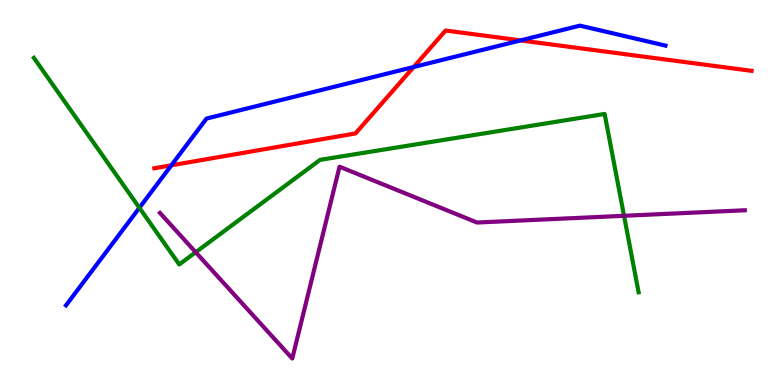[{'lines': ['blue', 'red'], 'intersections': [{'x': 2.21, 'y': 5.71}, {'x': 5.34, 'y': 8.26}, {'x': 6.72, 'y': 8.95}]}, {'lines': ['green', 'red'], 'intersections': []}, {'lines': ['purple', 'red'], 'intersections': []}, {'lines': ['blue', 'green'], 'intersections': [{'x': 1.8, 'y': 4.6}]}, {'lines': ['blue', 'purple'], 'intersections': []}, {'lines': ['green', 'purple'], 'intersections': [{'x': 2.53, 'y': 3.45}, {'x': 8.05, 'y': 4.39}]}]